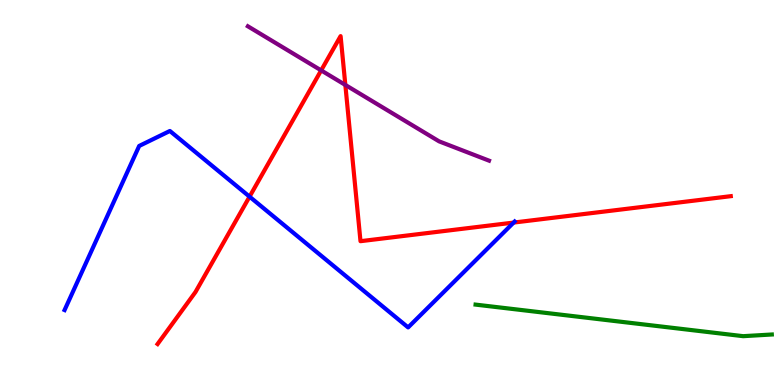[{'lines': ['blue', 'red'], 'intersections': [{'x': 3.22, 'y': 4.89}, {'x': 6.63, 'y': 4.22}]}, {'lines': ['green', 'red'], 'intersections': []}, {'lines': ['purple', 'red'], 'intersections': [{'x': 4.14, 'y': 8.17}, {'x': 4.46, 'y': 7.79}]}, {'lines': ['blue', 'green'], 'intersections': []}, {'lines': ['blue', 'purple'], 'intersections': []}, {'lines': ['green', 'purple'], 'intersections': []}]